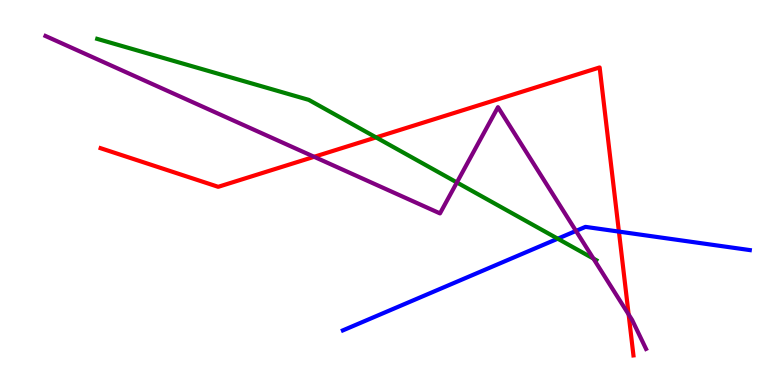[{'lines': ['blue', 'red'], 'intersections': [{'x': 7.99, 'y': 3.98}]}, {'lines': ['green', 'red'], 'intersections': [{'x': 4.85, 'y': 6.43}]}, {'lines': ['purple', 'red'], 'intersections': [{'x': 4.05, 'y': 5.93}, {'x': 8.11, 'y': 1.83}]}, {'lines': ['blue', 'green'], 'intersections': [{'x': 7.2, 'y': 3.8}]}, {'lines': ['blue', 'purple'], 'intersections': [{'x': 7.43, 'y': 4.0}]}, {'lines': ['green', 'purple'], 'intersections': [{'x': 5.9, 'y': 5.26}, {'x': 7.66, 'y': 3.28}]}]